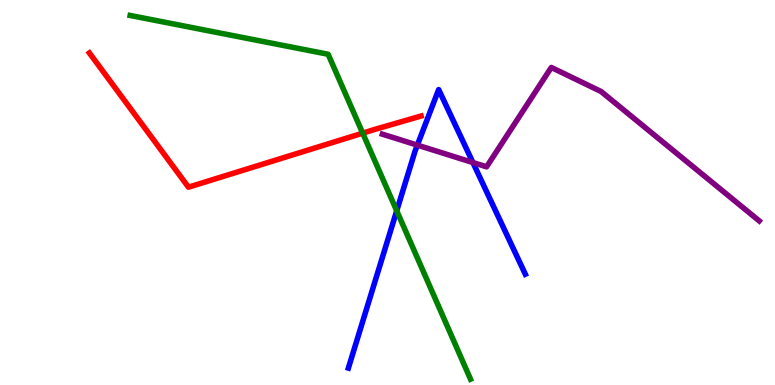[{'lines': ['blue', 'red'], 'intersections': []}, {'lines': ['green', 'red'], 'intersections': [{'x': 4.68, 'y': 6.54}]}, {'lines': ['purple', 'red'], 'intersections': []}, {'lines': ['blue', 'green'], 'intersections': [{'x': 5.12, 'y': 4.53}]}, {'lines': ['blue', 'purple'], 'intersections': [{'x': 5.39, 'y': 6.23}, {'x': 6.1, 'y': 5.78}]}, {'lines': ['green', 'purple'], 'intersections': []}]